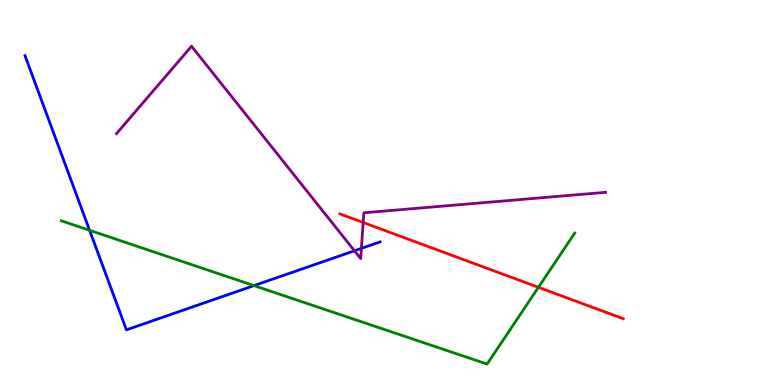[{'lines': ['blue', 'red'], 'intersections': []}, {'lines': ['green', 'red'], 'intersections': [{'x': 6.95, 'y': 2.54}]}, {'lines': ['purple', 'red'], 'intersections': [{'x': 4.69, 'y': 4.22}]}, {'lines': ['blue', 'green'], 'intersections': [{'x': 1.16, 'y': 4.02}, {'x': 3.28, 'y': 2.58}]}, {'lines': ['blue', 'purple'], 'intersections': [{'x': 4.57, 'y': 3.49}, {'x': 4.66, 'y': 3.55}]}, {'lines': ['green', 'purple'], 'intersections': []}]